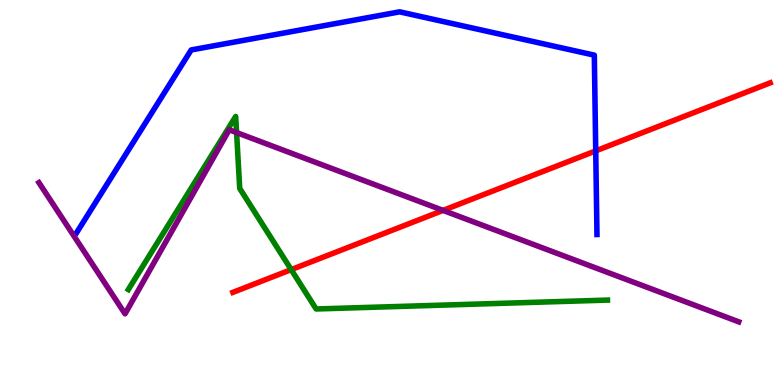[{'lines': ['blue', 'red'], 'intersections': [{'x': 7.69, 'y': 6.08}]}, {'lines': ['green', 'red'], 'intersections': [{'x': 3.76, 'y': 3.0}]}, {'lines': ['purple', 'red'], 'intersections': [{'x': 5.72, 'y': 4.54}]}, {'lines': ['blue', 'green'], 'intersections': []}, {'lines': ['blue', 'purple'], 'intersections': []}, {'lines': ['green', 'purple'], 'intersections': [{'x': 3.05, 'y': 6.56}]}]